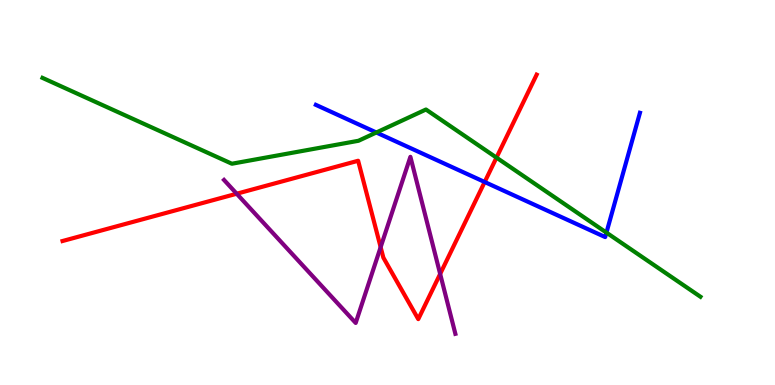[{'lines': ['blue', 'red'], 'intersections': [{'x': 6.25, 'y': 5.27}]}, {'lines': ['green', 'red'], 'intersections': [{'x': 6.41, 'y': 5.91}]}, {'lines': ['purple', 'red'], 'intersections': [{'x': 3.05, 'y': 4.97}, {'x': 4.91, 'y': 3.58}, {'x': 5.68, 'y': 2.88}]}, {'lines': ['blue', 'green'], 'intersections': [{'x': 4.86, 'y': 6.56}, {'x': 7.83, 'y': 3.96}]}, {'lines': ['blue', 'purple'], 'intersections': []}, {'lines': ['green', 'purple'], 'intersections': []}]